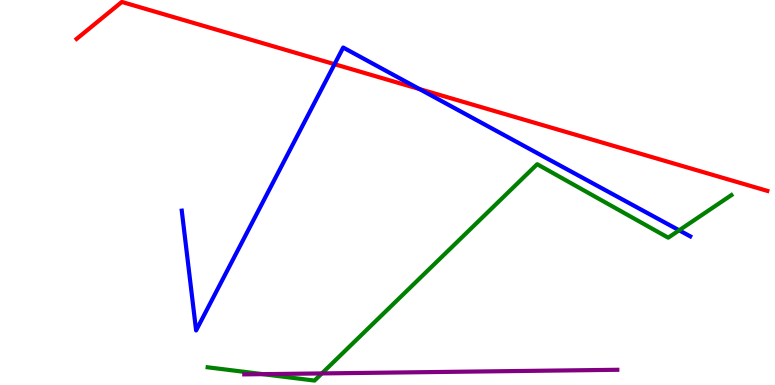[{'lines': ['blue', 'red'], 'intersections': [{'x': 4.32, 'y': 8.33}, {'x': 5.41, 'y': 7.69}]}, {'lines': ['green', 'red'], 'intersections': []}, {'lines': ['purple', 'red'], 'intersections': []}, {'lines': ['blue', 'green'], 'intersections': [{'x': 8.76, 'y': 4.02}]}, {'lines': ['blue', 'purple'], 'intersections': []}, {'lines': ['green', 'purple'], 'intersections': [{'x': 3.39, 'y': 0.282}, {'x': 4.15, 'y': 0.301}]}]